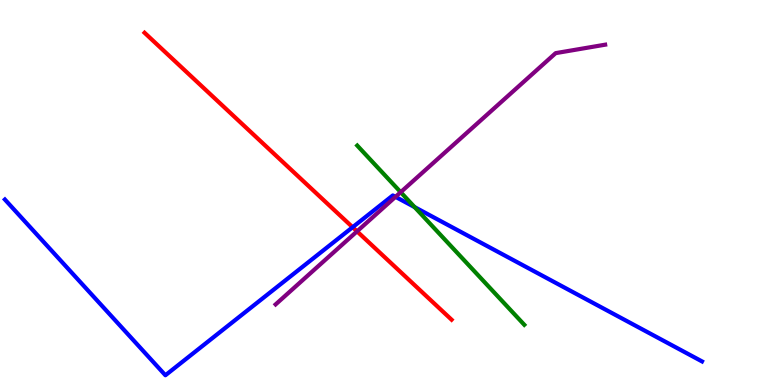[{'lines': ['blue', 'red'], 'intersections': [{'x': 4.55, 'y': 4.1}]}, {'lines': ['green', 'red'], 'intersections': []}, {'lines': ['purple', 'red'], 'intersections': [{'x': 4.61, 'y': 3.99}]}, {'lines': ['blue', 'green'], 'intersections': [{'x': 5.35, 'y': 4.62}]}, {'lines': ['blue', 'purple'], 'intersections': [{'x': 5.1, 'y': 4.89}]}, {'lines': ['green', 'purple'], 'intersections': [{'x': 5.17, 'y': 5.01}]}]